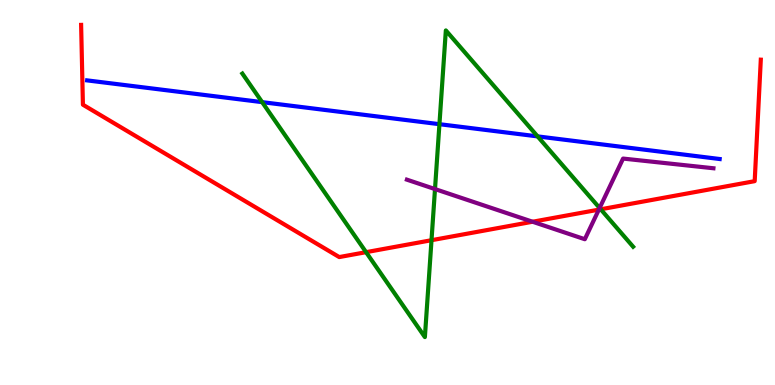[{'lines': ['blue', 'red'], 'intersections': []}, {'lines': ['green', 'red'], 'intersections': [{'x': 4.72, 'y': 3.45}, {'x': 5.57, 'y': 3.76}, {'x': 7.75, 'y': 4.56}]}, {'lines': ['purple', 'red'], 'intersections': [{'x': 6.87, 'y': 4.24}, {'x': 7.73, 'y': 4.55}]}, {'lines': ['blue', 'green'], 'intersections': [{'x': 3.38, 'y': 7.35}, {'x': 5.67, 'y': 6.77}, {'x': 6.94, 'y': 6.46}]}, {'lines': ['blue', 'purple'], 'intersections': []}, {'lines': ['green', 'purple'], 'intersections': [{'x': 5.61, 'y': 5.09}, {'x': 7.74, 'y': 4.6}]}]